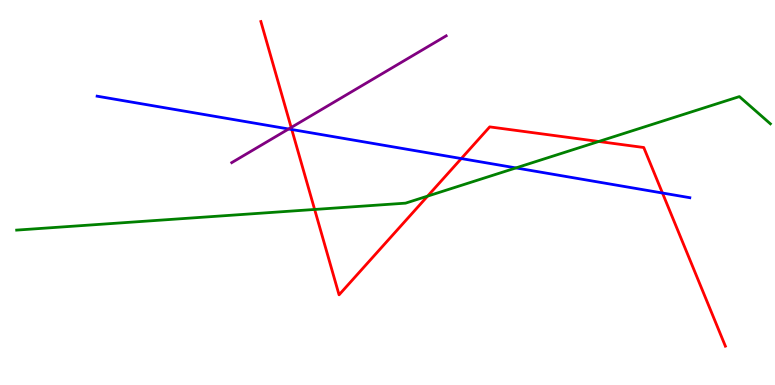[{'lines': ['blue', 'red'], 'intersections': [{'x': 3.76, 'y': 6.64}, {'x': 5.95, 'y': 5.88}, {'x': 8.55, 'y': 4.99}]}, {'lines': ['green', 'red'], 'intersections': [{'x': 4.06, 'y': 4.56}, {'x': 5.52, 'y': 4.91}, {'x': 7.73, 'y': 6.33}]}, {'lines': ['purple', 'red'], 'intersections': [{'x': 3.76, 'y': 6.69}]}, {'lines': ['blue', 'green'], 'intersections': [{'x': 6.66, 'y': 5.64}]}, {'lines': ['blue', 'purple'], 'intersections': [{'x': 3.72, 'y': 6.65}]}, {'lines': ['green', 'purple'], 'intersections': []}]